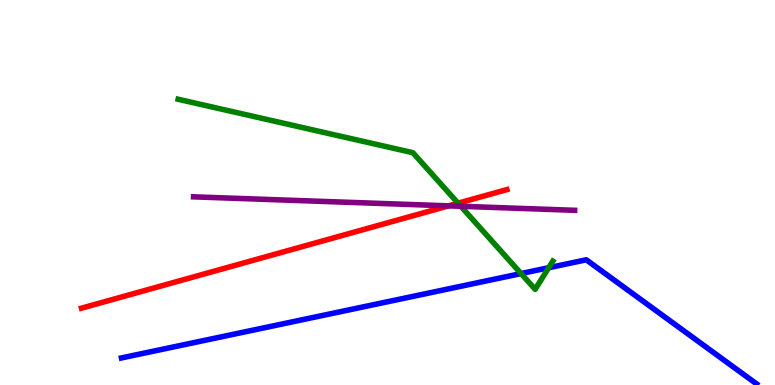[{'lines': ['blue', 'red'], 'intersections': []}, {'lines': ['green', 'red'], 'intersections': [{'x': 5.91, 'y': 4.72}]}, {'lines': ['purple', 'red'], 'intersections': [{'x': 5.79, 'y': 4.65}]}, {'lines': ['blue', 'green'], 'intersections': [{'x': 6.72, 'y': 2.89}, {'x': 7.08, 'y': 3.05}]}, {'lines': ['blue', 'purple'], 'intersections': []}, {'lines': ['green', 'purple'], 'intersections': [{'x': 5.95, 'y': 4.64}]}]